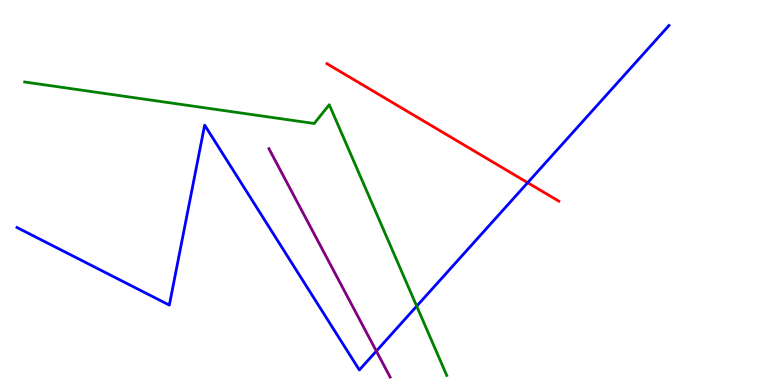[{'lines': ['blue', 'red'], 'intersections': [{'x': 6.81, 'y': 5.25}]}, {'lines': ['green', 'red'], 'intersections': []}, {'lines': ['purple', 'red'], 'intersections': []}, {'lines': ['blue', 'green'], 'intersections': [{'x': 5.38, 'y': 2.05}]}, {'lines': ['blue', 'purple'], 'intersections': [{'x': 4.86, 'y': 0.881}]}, {'lines': ['green', 'purple'], 'intersections': []}]